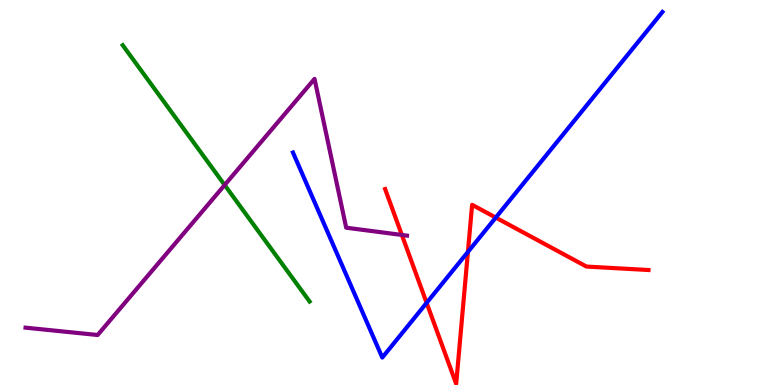[{'lines': ['blue', 'red'], 'intersections': [{'x': 5.5, 'y': 2.13}, {'x': 6.04, 'y': 3.46}, {'x': 6.4, 'y': 4.35}]}, {'lines': ['green', 'red'], 'intersections': []}, {'lines': ['purple', 'red'], 'intersections': [{'x': 5.19, 'y': 3.9}]}, {'lines': ['blue', 'green'], 'intersections': []}, {'lines': ['blue', 'purple'], 'intersections': []}, {'lines': ['green', 'purple'], 'intersections': [{'x': 2.9, 'y': 5.19}]}]